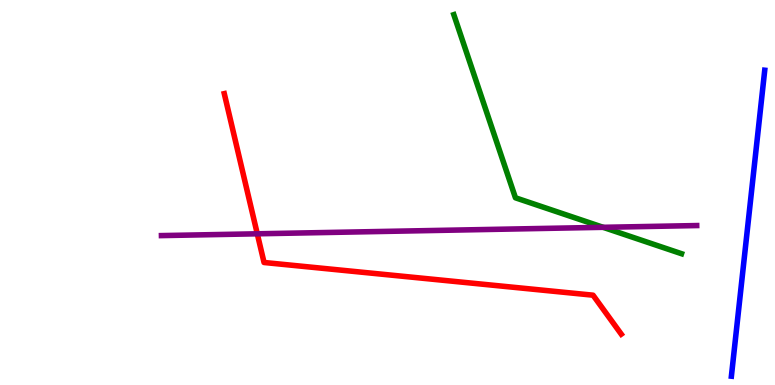[{'lines': ['blue', 'red'], 'intersections': []}, {'lines': ['green', 'red'], 'intersections': []}, {'lines': ['purple', 'red'], 'intersections': [{'x': 3.32, 'y': 3.93}]}, {'lines': ['blue', 'green'], 'intersections': []}, {'lines': ['blue', 'purple'], 'intersections': []}, {'lines': ['green', 'purple'], 'intersections': [{'x': 7.78, 'y': 4.1}]}]